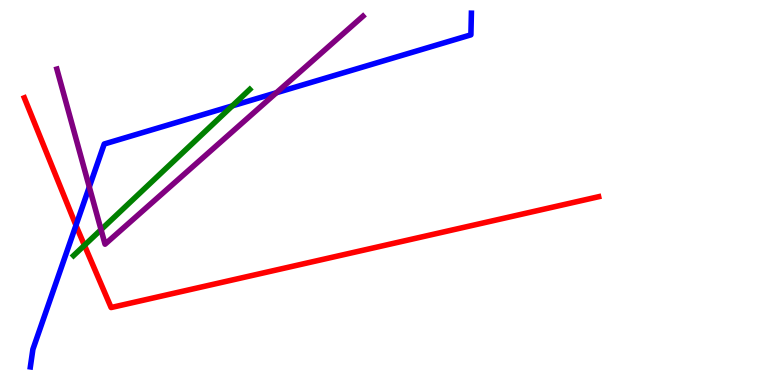[{'lines': ['blue', 'red'], 'intersections': [{'x': 0.98, 'y': 4.15}]}, {'lines': ['green', 'red'], 'intersections': [{'x': 1.09, 'y': 3.63}]}, {'lines': ['purple', 'red'], 'intersections': []}, {'lines': ['blue', 'green'], 'intersections': [{'x': 3.0, 'y': 7.25}]}, {'lines': ['blue', 'purple'], 'intersections': [{'x': 1.15, 'y': 5.14}, {'x': 3.57, 'y': 7.59}]}, {'lines': ['green', 'purple'], 'intersections': [{'x': 1.3, 'y': 4.03}]}]